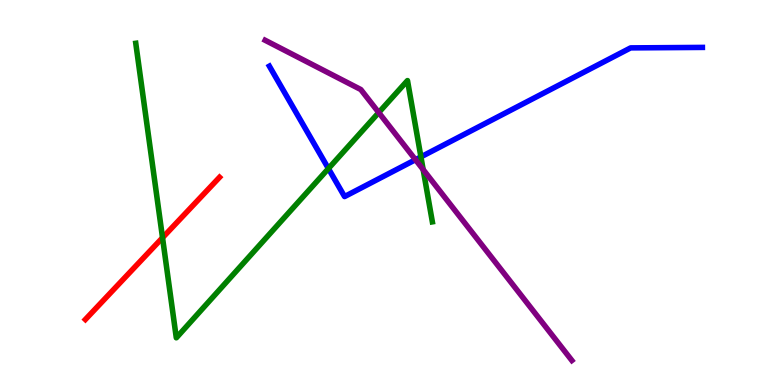[{'lines': ['blue', 'red'], 'intersections': []}, {'lines': ['green', 'red'], 'intersections': [{'x': 2.1, 'y': 3.83}]}, {'lines': ['purple', 'red'], 'intersections': []}, {'lines': ['blue', 'green'], 'intersections': [{'x': 4.24, 'y': 5.62}, {'x': 5.43, 'y': 5.93}]}, {'lines': ['blue', 'purple'], 'intersections': [{'x': 5.36, 'y': 5.85}]}, {'lines': ['green', 'purple'], 'intersections': [{'x': 4.89, 'y': 7.08}, {'x': 5.46, 'y': 5.6}]}]